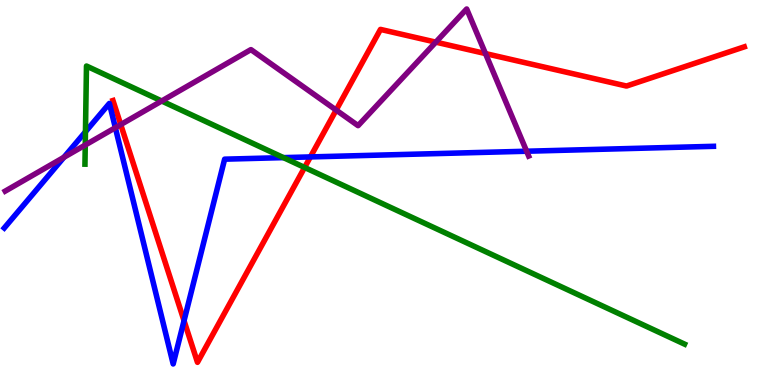[{'lines': ['blue', 'red'], 'intersections': [{'x': 2.37, 'y': 1.67}, {'x': 4.01, 'y': 5.92}]}, {'lines': ['green', 'red'], 'intersections': [{'x': 3.93, 'y': 5.65}]}, {'lines': ['purple', 'red'], 'intersections': [{'x': 1.56, 'y': 6.76}, {'x': 4.34, 'y': 7.14}, {'x': 5.62, 'y': 8.91}, {'x': 6.26, 'y': 8.61}]}, {'lines': ['blue', 'green'], 'intersections': [{'x': 1.1, 'y': 6.58}, {'x': 3.66, 'y': 5.91}]}, {'lines': ['blue', 'purple'], 'intersections': [{'x': 0.824, 'y': 5.91}, {'x': 1.49, 'y': 6.68}, {'x': 6.8, 'y': 6.07}]}, {'lines': ['green', 'purple'], 'intersections': [{'x': 1.1, 'y': 6.23}, {'x': 2.09, 'y': 7.38}]}]